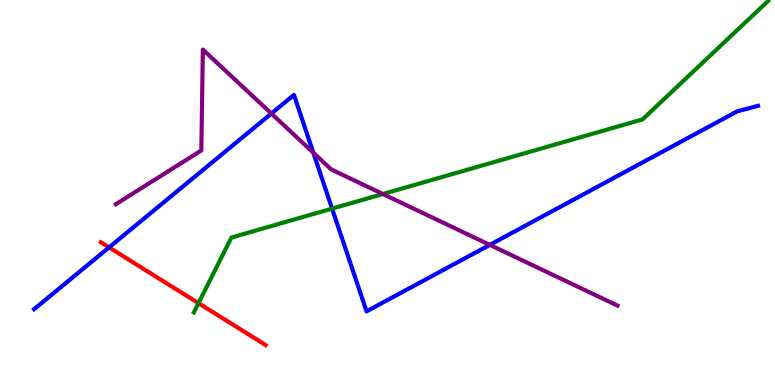[{'lines': ['blue', 'red'], 'intersections': [{'x': 1.41, 'y': 3.57}]}, {'lines': ['green', 'red'], 'intersections': [{'x': 2.56, 'y': 2.13}]}, {'lines': ['purple', 'red'], 'intersections': []}, {'lines': ['blue', 'green'], 'intersections': [{'x': 4.28, 'y': 4.58}]}, {'lines': ['blue', 'purple'], 'intersections': [{'x': 3.5, 'y': 7.05}, {'x': 4.04, 'y': 6.03}, {'x': 6.32, 'y': 3.64}]}, {'lines': ['green', 'purple'], 'intersections': [{'x': 4.94, 'y': 4.96}]}]